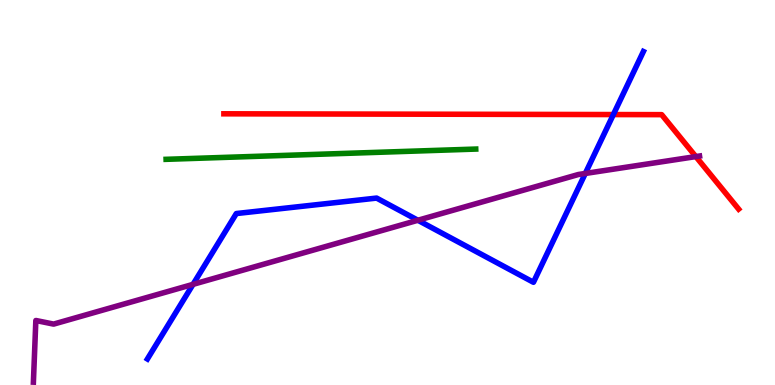[{'lines': ['blue', 'red'], 'intersections': [{'x': 7.91, 'y': 7.02}]}, {'lines': ['green', 'red'], 'intersections': []}, {'lines': ['purple', 'red'], 'intersections': [{'x': 8.98, 'y': 5.93}]}, {'lines': ['blue', 'green'], 'intersections': []}, {'lines': ['blue', 'purple'], 'intersections': [{'x': 2.49, 'y': 2.61}, {'x': 5.39, 'y': 4.28}, {'x': 7.55, 'y': 5.49}]}, {'lines': ['green', 'purple'], 'intersections': []}]